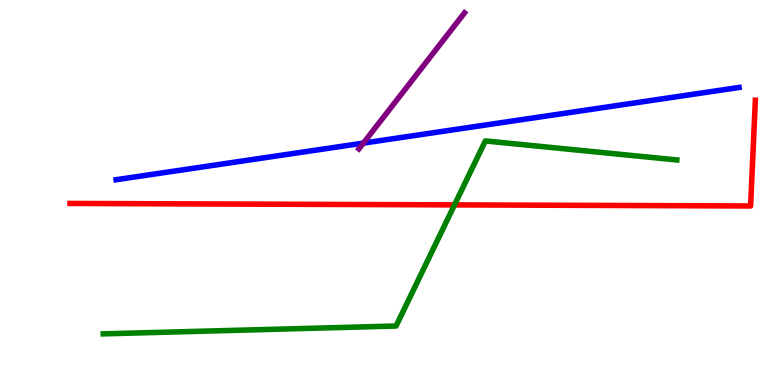[{'lines': ['blue', 'red'], 'intersections': []}, {'lines': ['green', 'red'], 'intersections': [{'x': 5.86, 'y': 4.68}]}, {'lines': ['purple', 'red'], 'intersections': []}, {'lines': ['blue', 'green'], 'intersections': []}, {'lines': ['blue', 'purple'], 'intersections': [{'x': 4.69, 'y': 6.28}]}, {'lines': ['green', 'purple'], 'intersections': []}]